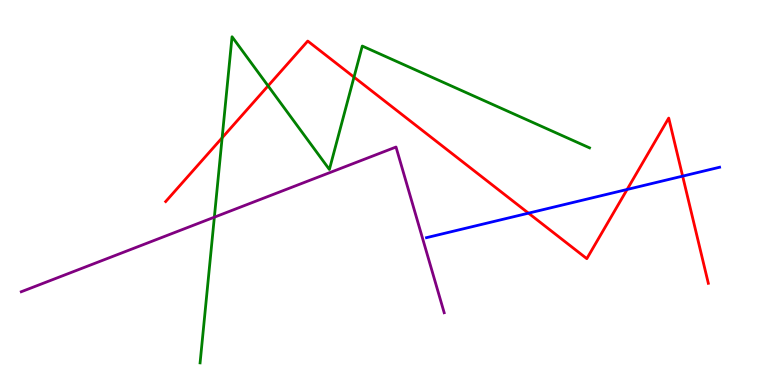[{'lines': ['blue', 'red'], 'intersections': [{'x': 6.82, 'y': 4.46}, {'x': 8.09, 'y': 5.08}, {'x': 8.81, 'y': 5.43}]}, {'lines': ['green', 'red'], 'intersections': [{'x': 2.87, 'y': 6.42}, {'x': 3.46, 'y': 7.77}, {'x': 4.57, 'y': 8.0}]}, {'lines': ['purple', 'red'], 'intersections': []}, {'lines': ['blue', 'green'], 'intersections': []}, {'lines': ['blue', 'purple'], 'intersections': []}, {'lines': ['green', 'purple'], 'intersections': [{'x': 2.77, 'y': 4.36}]}]